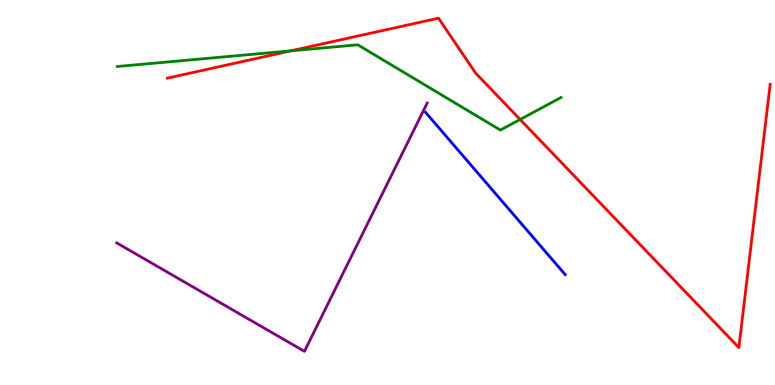[{'lines': ['blue', 'red'], 'intersections': []}, {'lines': ['green', 'red'], 'intersections': [{'x': 3.75, 'y': 8.68}, {'x': 6.71, 'y': 6.9}]}, {'lines': ['purple', 'red'], 'intersections': []}, {'lines': ['blue', 'green'], 'intersections': []}, {'lines': ['blue', 'purple'], 'intersections': []}, {'lines': ['green', 'purple'], 'intersections': []}]